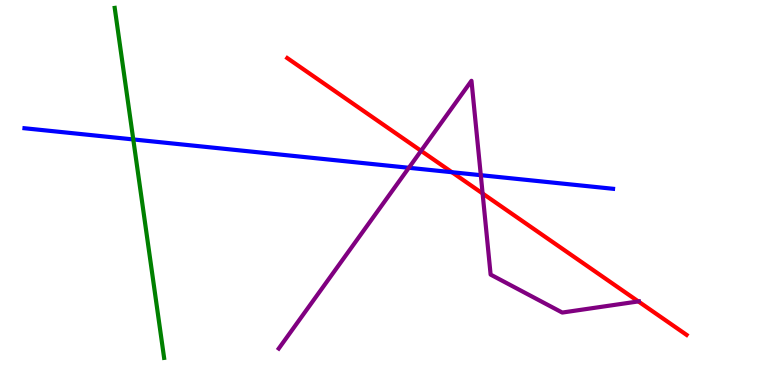[{'lines': ['blue', 'red'], 'intersections': [{'x': 5.83, 'y': 5.53}]}, {'lines': ['green', 'red'], 'intersections': []}, {'lines': ['purple', 'red'], 'intersections': [{'x': 5.43, 'y': 6.08}, {'x': 6.23, 'y': 4.97}, {'x': 8.24, 'y': 2.17}]}, {'lines': ['blue', 'green'], 'intersections': [{'x': 1.72, 'y': 6.38}]}, {'lines': ['blue', 'purple'], 'intersections': [{'x': 5.28, 'y': 5.64}, {'x': 6.2, 'y': 5.45}]}, {'lines': ['green', 'purple'], 'intersections': []}]